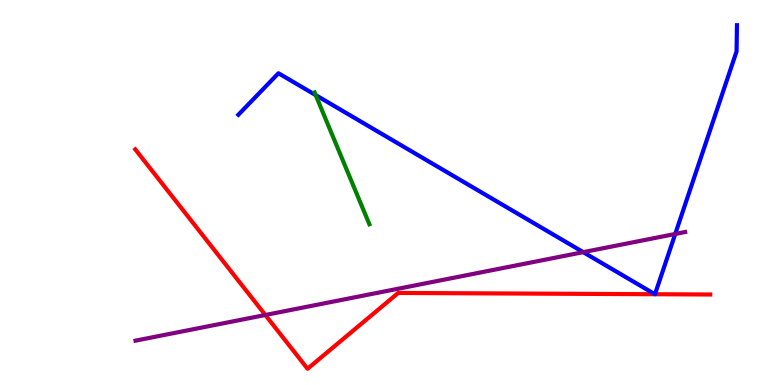[{'lines': ['blue', 'red'], 'intersections': [{'x': 8.45, 'y': 2.36}, {'x': 8.45, 'y': 2.36}]}, {'lines': ['green', 'red'], 'intersections': []}, {'lines': ['purple', 'red'], 'intersections': [{'x': 3.42, 'y': 1.82}]}, {'lines': ['blue', 'green'], 'intersections': [{'x': 4.07, 'y': 7.53}]}, {'lines': ['blue', 'purple'], 'intersections': [{'x': 7.53, 'y': 3.45}, {'x': 8.71, 'y': 3.92}]}, {'lines': ['green', 'purple'], 'intersections': []}]